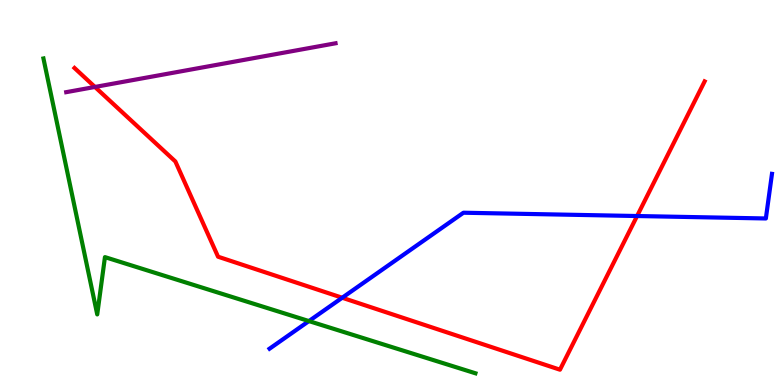[{'lines': ['blue', 'red'], 'intersections': [{'x': 4.42, 'y': 2.27}, {'x': 8.22, 'y': 4.39}]}, {'lines': ['green', 'red'], 'intersections': []}, {'lines': ['purple', 'red'], 'intersections': [{'x': 1.23, 'y': 7.74}]}, {'lines': ['blue', 'green'], 'intersections': [{'x': 3.99, 'y': 1.66}]}, {'lines': ['blue', 'purple'], 'intersections': []}, {'lines': ['green', 'purple'], 'intersections': []}]